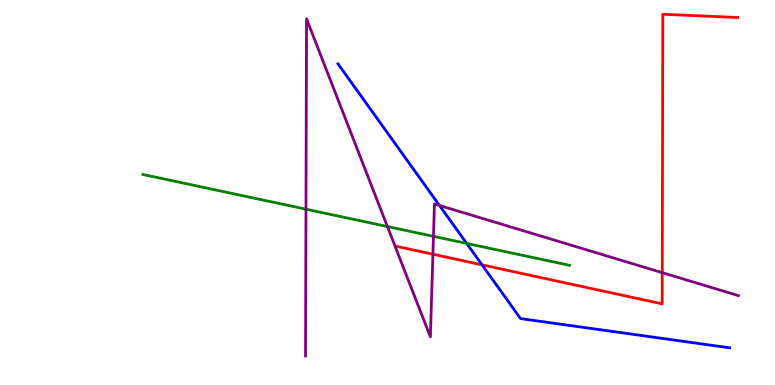[{'lines': ['blue', 'red'], 'intersections': [{'x': 6.22, 'y': 3.12}]}, {'lines': ['green', 'red'], 'intersections': []}, {'lines': ['purple', 'red'], 'intersections': [{'x': 5.59, 'y': 3.4}, {'x': 8.55, 'y': 2.92}]}, {'lines': ['blue', 'green'], 'intersections': [{'x': 6.02, 'y': 3.68}]}, {'lines': ['blue', 'purple'], 'intersections': [{'x': 5.67, 'y': 4.66}]}, {'lines': ['green', 'purple'], 'intersections': [{'x': 3.95, 'y': 4.57}, {'x': 5.0, 'y': 4.12}, {'x': 5.59, 'y': 3.86}]}]